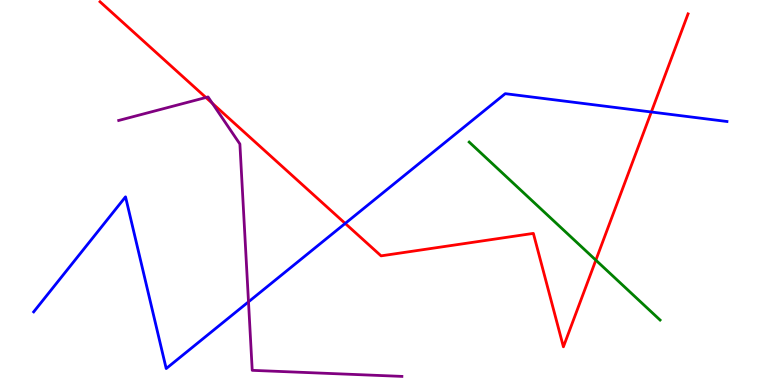[{'lines': ['blue', 'red'], 'intersections': [{'x': 4.45, 'y': 4.2}, {'x': 8.4, 'y': 7.09}]}, {'lines': ['green', 'red'], 'intersections': [{'x': 7.69, 'y': 3.24}]}, {'lines': ['purple', 'red'], 'intersections': [{'x': 2.66, 'y': 7.47}, {'x': 2.74, 'y': 7.32}]}, {'lines': ['blue', 'green'], 'intersections': []}, {'lines': ['blue', 'purple'], 'intersections': [{'x': 3.21, 'y': 2.16}]}, {'lines': ['green', 'purple'], 'intersections': []}]